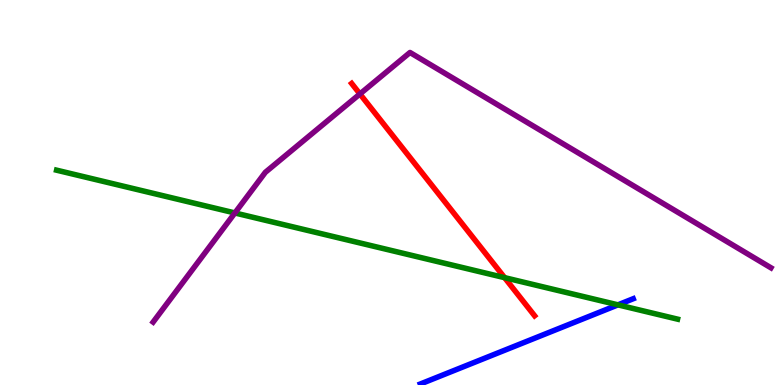[{'lines': ['blue', 'red'], 'intersections': []}, {'lines': ['green', 'red'], 'intersections': [{'x': 6.51, 'y': 2.79}]}, {'lines': ['purple', 'red'], 'intersections': [{'x': 4.64, 'y': 7.56}]}, {'lines': ['blue', 'green'], 'intersections': [{'x': 7.97, 'y': 2.08}]}, {'lines': ['blue', 'purple'], 'intersections': []}, {'lines': ['green', 'purple'], 'intersections': [{'x': 3.03, 'y': 4.47}]}]